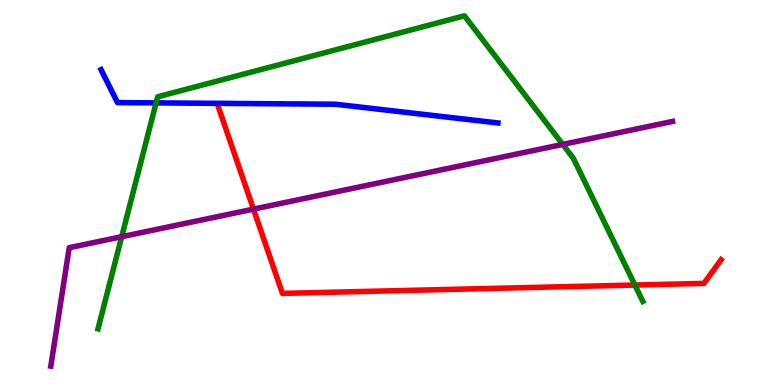[{'lines': ['blue', 'red'], 'intersections': []}, {'lines': ['green', 'red'], 'intersections': [{'x': 8.19, 'y': 2.6}]}, {'lines': ['purple', 'red'], 'intersections': [{'x': 3.27, 'y': 4.57}]}, {'lines': ['blue', 'green'], 'intersections': [{'x': 2.01, 'y': 7.33}]}, {'lines': ['blue', 'purple'], 'intersections': []}, {'lines': ['green', 'purple'], 'intersections': [{'x': 1.57, 'y': 3.85}, {'x': 7.26, 'y': 6.25}]}]